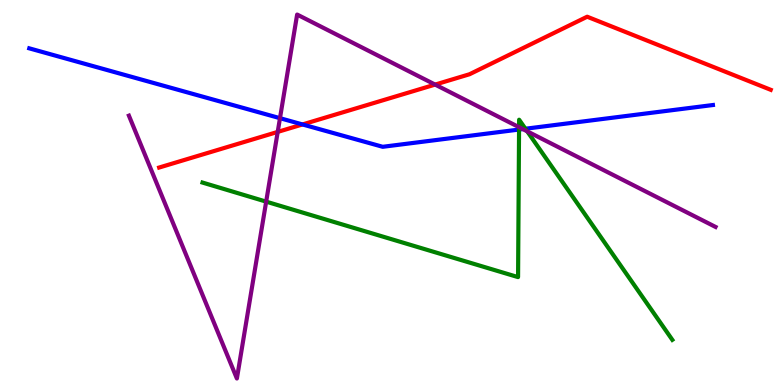[{'lines': ['blue', 'red'], 'intersections': [{'x': 3.9, 'y': 6.77}]}, {'lines': ['green', 'red'], 'intersections': []}, {'lines': ['purple', 'red'], 'intersections': [{'x': 3.58, 'y': 6.57}, {'x': 5.61, 'y': 7.8}]}, {'lines': ['blue', 'green'], 'intersections': [{'x': 6.7, 'y': 6.64}, {'x': 6.78, 'y': 6.66}]}, {'lines': ['blue', 'purple'], 'intersections': [{'x': 3.61, 'y': 6.93}, {'x': 6.75, 'y': 6.65}]}, {'lines': ['green', 'purple'], 'intersections': [{'x': 3.43, 'y': 4.76}, {'x': 6.7, 'y': 6.7}, {'x': 6.8, 'y': 6.59}]}]